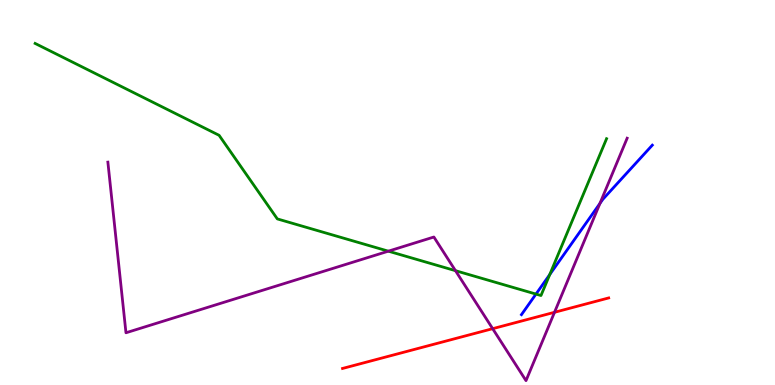[{'lines': ['blue', 'red'], 'intersections': []}, {'lines': ['green', 'red'], 'intersections': []}, {'lines': ['purple', 'red'], 'intersections': [{'x': 6.36, 'y': 1.46}, {'x': 7.16, 'y': 1.89}]}, {'lines': ['blue', 'green'], 'intersections': [{'x': 6.92, 'y': 2.36}, {'x': 7.09, 'y': 2.87}]}, {'lines': ['blue', 'purple'], 'intersections': [{'x': 7.74, 'y': 4.72}]}, {'lines': ['green', 'purple'], 'intersections': [{'x': 5.01, 'y': 3.48}, {'x': 5.88, 'y': 2.97}]}]